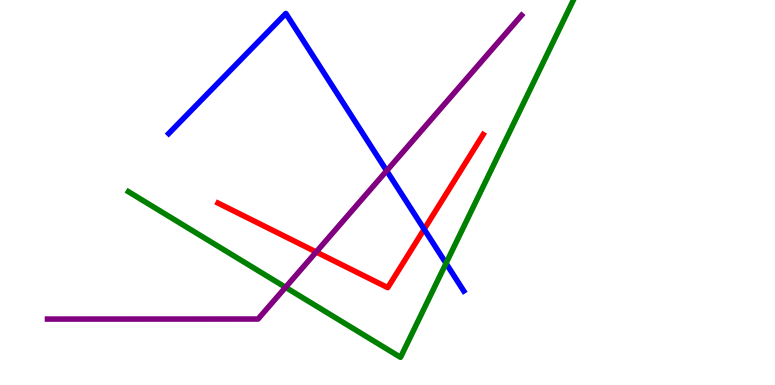[{'lines': ['blue', 'red'], 'intersections': [{'x': 5.47, 'y': 4.05}]}, {'lines': ['green', 'red'], 'intersections': []}, {'lines': ['purple', 'red'], 'intersections': [{'x': 4.08, 'y': 3.45}]}, {'lines': ['blue', 'green'], 'intersections': [{'x': 5.76, 'y': 3.16}]}, {'lines': ['blue', 'purple'], 'intersections': [{'x': 4.99, 'y': 5.56}]}, {'lines': ['green', 'purple'], 'intersections': [{'x': 3.68, 'y': 2.54}]}]